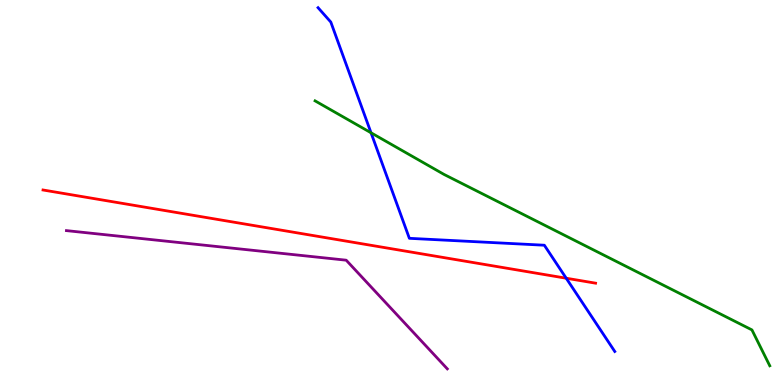[{'lines': ['blue', 'red'], 'intersections': [{'x': 7.31, 'y': 2.77}]}, {'lines': ['green', 'red'], 'intersections': []}, {'lines': ['purple', 'red'], 'intersections': []}, {'lines': ['blue', 'green'], 'intersections': [{'x': 4.79, 'y': 6.55}]}, {'lines': ['blue', 'purple'], 'intersections': []}, {'lines': ['green', 'purple'], 'intersections': []}]